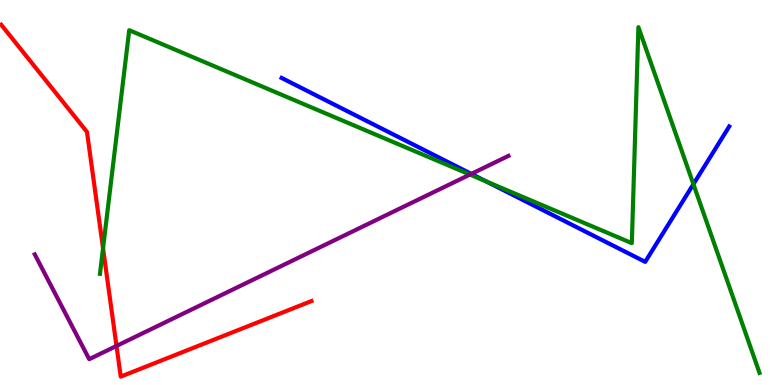[{'lines': ['blue', 'red'], 'intersections': []}, {'lines': ['green', 'red'], 'intersections': [{'x': 1.33, 'y': 3.55}]}, {'lines': ['purple', 'red'], 'intersections': [{'x': 1.5, 'y': 1.01}]}, {'lines': ['blue', 'green'], 'intersections': [{'x': 6.28, 'y': 5.28}, {'x': 8.95, 'y': 5.22}]}, {'lines': ['blue', 'purple'], 'intersections': [{'x': 6.08, 'y': 5.48}]}, {'lines': ['green', 'purple'], 'intersections': [{'x': 6.06, 'y': 5.47}]}]